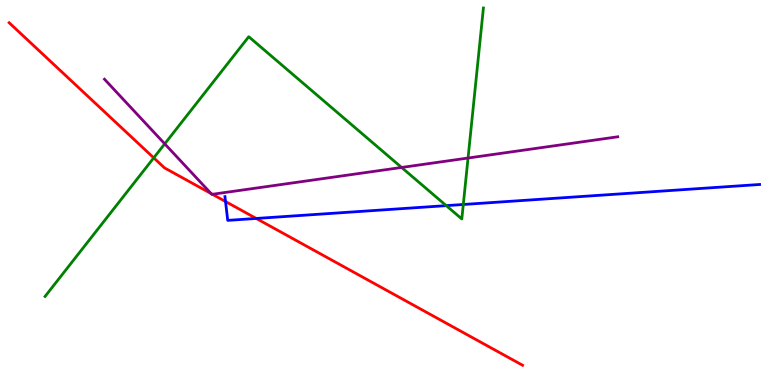[{'lines': ['blue', 'red'], 'intersections': [{'x': 2.91, 'y': 4.77}, {'x': 3.31, 'y': 4.33}]}, {'lines': ['green', 'red'], 'intersections': [{'x': 1.98, 'y': 5.9}]}, {'lines': ['purple', 'red'], 'intersections': [{'x': 2.72, 'y': 4.97}, {'x': 2.74, 'y': 4.95}]}, {'lines': ['blue', 'green'], 'intersections': [{'x': 5.76, 'y': 4.66}, {'x': 5.98, 'y': 4.69}]}, {'lines': ['blue', 'purple'], 'intersections': []}, {'lines': ['green', 'purple'], 'intersections': [{'x': 2.13, 'y': 6.26}, {'x': 5.18, 'y': 5.65}, {'x': 6.04, 'y': 5.9}]}]